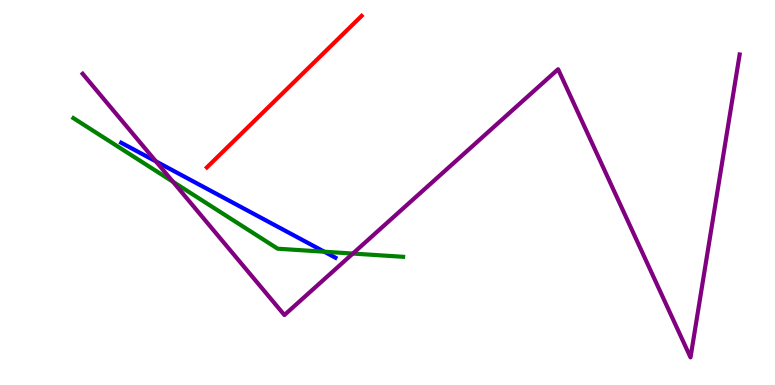[{'lines': ['blue', 'red'], 'intersections': []}, {'lines': ['green', 'red'], 'intersections': []}, {'lines': ['purple', 'red'], 'intersections': []}, {'lines': ['blue', 'green'], 'intersections': [{'x': 4.18, 'y': 3.46}]}, {'lines': ['blue', 'purple'], 'intersections': [{'x': 2.01, 'y': 5.81}]}, {'lines': ['green', 'purple'], 'intersections': [{'x': 2.23, 'y': 5.28}, {'x': 4.55, 'y': 3.41}]}]